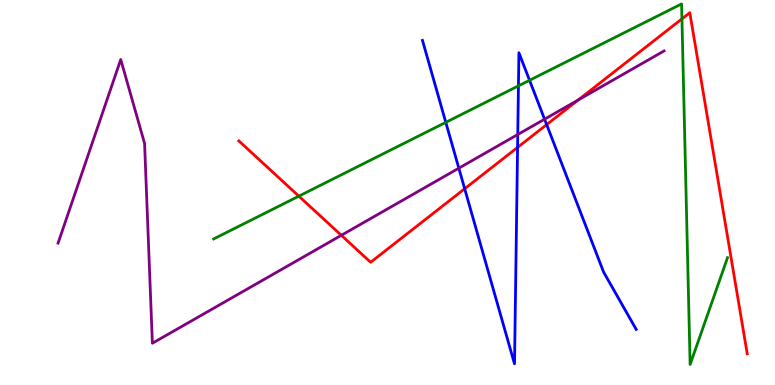[{'lines': ['blue', 'red'], 'intersections': [{'x': 6.0, 'y': 5.1}, {'x': 6.68, 'y': 6.17}, {'x': 7.05, 'y': 6.76}]}, {'lines': ['green', 'red'], 'intersections': [{'x': 3.86, 'y': 4.9}, {'x': 8.8, 'y': 9.51}]}, {'lines': ['purple', 'red'], 'intersections': [{'x': 4.4, 'y': 3.89}, {'x': 7.46, 'y': 7.4}]}, {'lines': ['blue', 'green'], 'intersections': [{'x': 5.75, 'y': 6.82}, {'x': 6.69, 'y': 7.77}, {'x': 6.83, 'y': 7.91}]}, {'lines': ['blue', 'purple'], 'intersections': [{'x': 5.92, 'y': 5.63}, {'x': 6.68, 'y': 6.51}, {'x': 7.03, 'y': 6.9}]}, {'lines': ['green', 'purple'], 'intersections': []}]